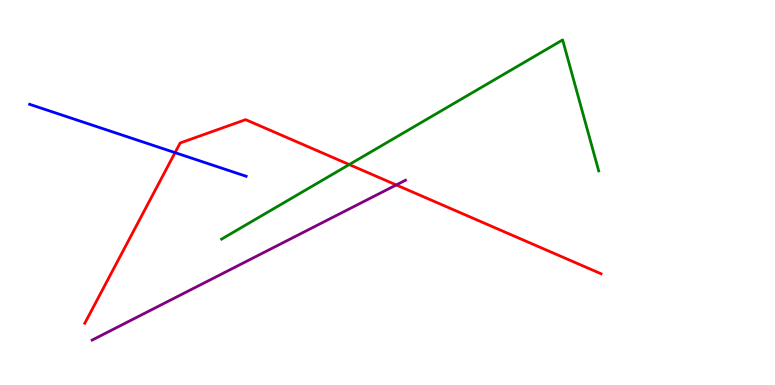[{'lines': ['blue', 'red'], 'intersections': [{'x': 2.26, 'y': 6.04}]}, {'lines': ['green', 'red'], 'intersections': [{'x': 4.51, 'y': 5.73}]}, {'lines': ['purple', 'red'], 'intersections': [{'x': 5.11, 'y': 5.2}]}, {'lines': ['blue', 'green'], 'intersections': []}, {'lines': ['blue', 'purple'], 'intersections': []}, {'lines': ['green', 'purple'], 'intersections': []}]